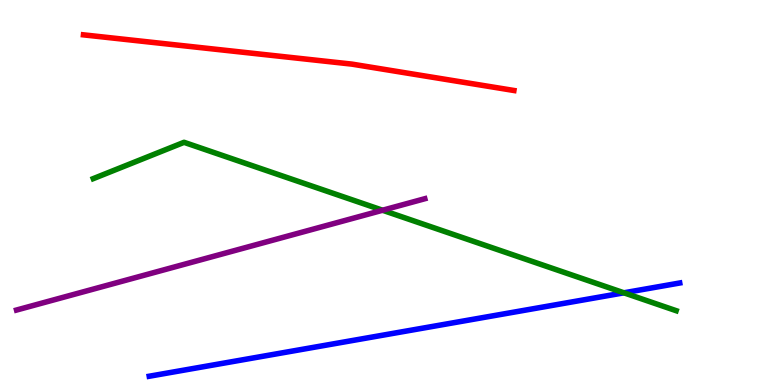[{'lines': ['blue', 'red'], 'intersections': []}, {'lines': ['green', 'red'], 'intersections': []}, {'lines': ['purple', 'red'], 'intersections': []}, {'lines': ['blue', 'green'], 'intersections': [{'x': 8.05, 'y': 2.39}]}, {'lines': ['blue', 'purple'], 'intersections': []}, {'lines': ['green', 'purple'], 'intersections': [{'x': 4.94, 'y': 4.54}]}]